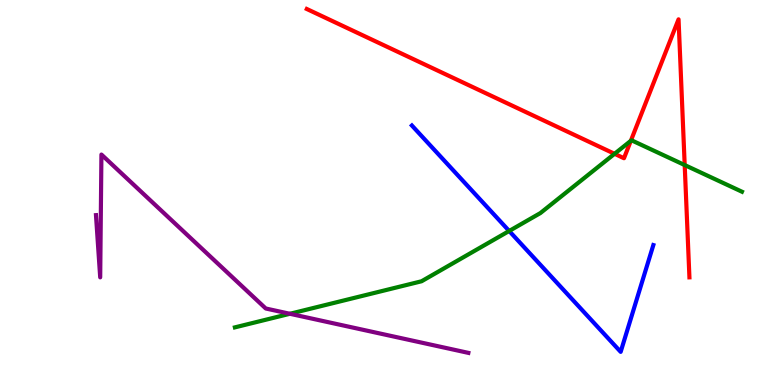[{'lines': ['blue', 'red'], 'intersections': []}, {'lines': ['green', 'red'], 'intersections': [{'x': 7.93, 'y': 6.01}, {'x': 8.14, 'y': 6.34}, {'x': 8.83, 'y': 5.71}]}, {'lines': ['purple', 'red'], 'intersections': []}, {'lines': ['blue', 'green'], 'intersections': [{'x': 6.57, 'y': 4.0}]}, {'lines': ['blue', 'purple'], 'intersections': []}, {'lines': ['green', 'purple'], 'intersections': [{'x': 3.74, 'y': 1.85}]}]